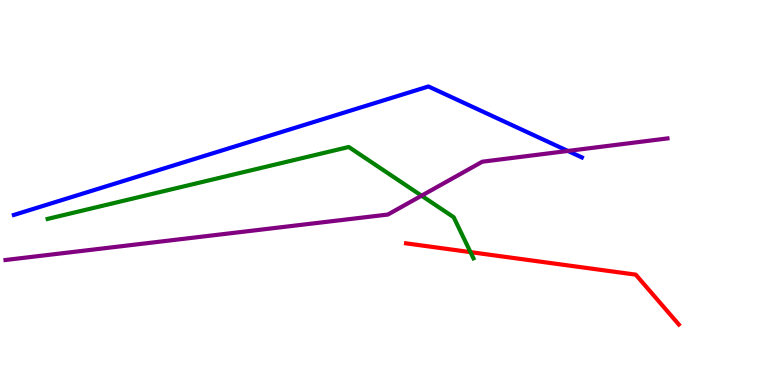[{'lines': ['blue', 'red'], 'intersections': []}, {'lines': ['green', 'red'], 'intersections': [{'x': 6.07, 'y': 3.45}]}, {'lines': ['purple', 'red'], 'intersections': []}, {'lines': ['blue', 'green'], 'intersections': []}, {'lines': ['blue', 'purple'], 'intersections': [{'x': 7.33, 'y': 6.08}]}, {'lines': ['green', 'purple'], 'intersections': [{'x': 5.44, 'y': 4.92}]}]